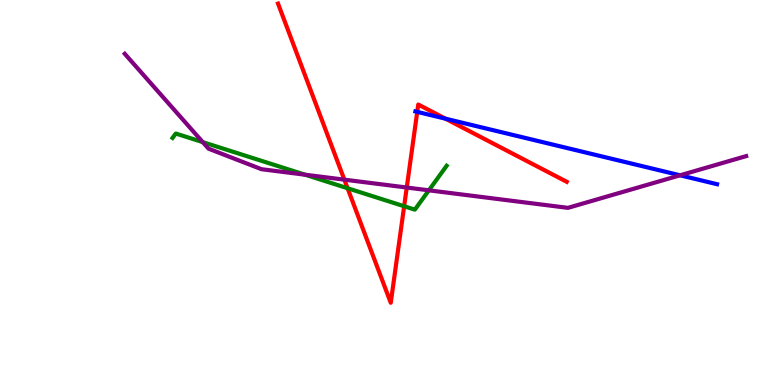[{'lines': ['blue', 'red'], 'intersections': [{'x': 5.38, 'y': 7.09}, {'x': 5.75, 'y': 6.92}]}, {'lines': ['green', 'red'], 'intersections': [{'x': 4.49, 'y': 5.11}, {'x': 5.21, 'y': 4.64}]}, {'lines': ['purple', 'red'], 'intersections': [{'x': 4.44, 'y': 5.33}, {'x': 5.25, 'y': 5.13}]}, {'lines': ['blue', 'green'], 'intersections': []}, {'lines': ['blue', 'purple'], 'intersections': [{'x': 8.78, 'y': 5.45}]}, {'lines': ['green', 'purple'], 'intersections': [{'x': 2.62, 'y': 6.31}, {'x': 3.94, 'y': 5.46}, {'x': 5.53, 'y': 5.06}]}]